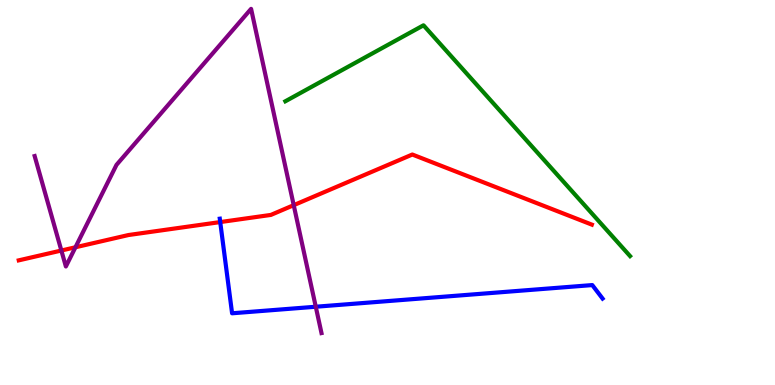[{'lines': ['blue', 'red'], 'intersections': [{'x': 2.84, 'y': 4.23}]}, {'lines': ['green', 'red'], 'intersections': []}, {'lines': ['purple', 'red'], 'intersections': [{'x': 0.792, 'y': 3.49}, {'x': 0.974, 'y': 3.58}, {'x': 3.79, 'y': 4.67}]}, {'lines': ['blue', 'green'], 'intersections': []}, {'lines': ['blue', 'purple'], 'intersections': [{'x': 4.07, 'y': 2.03}]}, {'lines': ['green', 'purple'], 'intersections': []}]